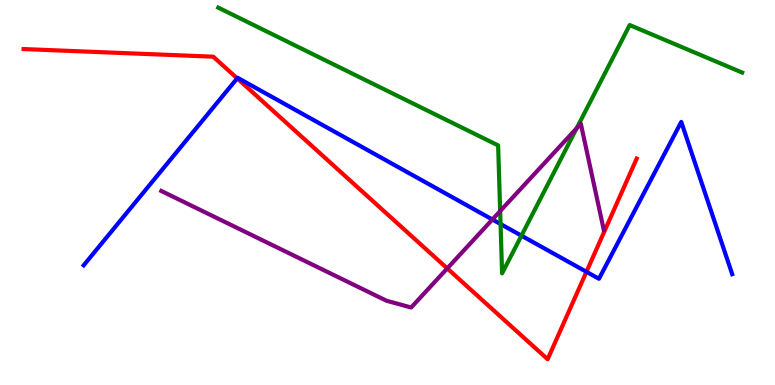[{'lines': ['blue', 'red'], 'intersections': [{'x': 3.06, 'y': 7.97}, {'x': 7.57, 'y': 2.94}]}, {'lines': ['green', 'red'], 'intersections': []}, {'lines': ['purple', 'red'], 'intersections': [{'x': 5.77, 'y': 3.03}]}, {'lines': ['blue', 'green'], 'intersections': [{'x': 6.46, 'y': 4.18}, {'x': 6.73, 'y': 3.88}]}, {'lines': ['blue', 'purple'], 'intersections': [{'x': 6.35, 'y': 4.3}]}, {'lines': ['green', 'purple'], 'intersections': [{'x': 6.45, 'y': 4.52}, {'x': 7.44, 'y': 6.67}]}]